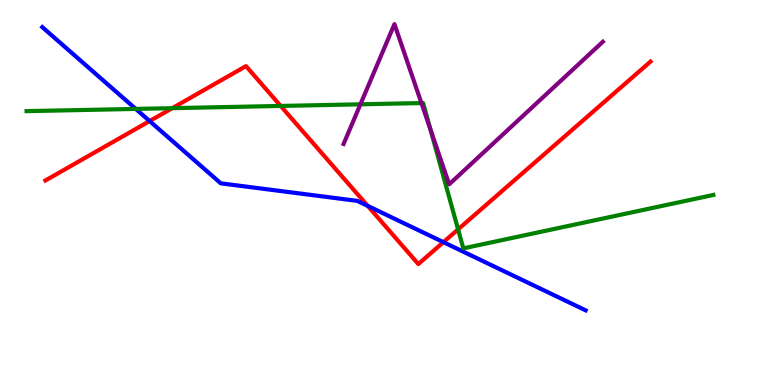[{'lines': ['blue', 'red'], 'intersections': [{'x': 1.93, 'y': 6.86}, {'x': 4.74, 'y': 4.65}, {'x': 5.72, 'y': 3.71}]}, {'lines': ['green', 'red'], 'intersections': [{'x': 2.22, 'y': 7.19}, {'x': 3.62, 'y': 7.25}, {'x': 5.91, 'y': 4.04}]}, {'lines': ['purple', 'red'], 'intersections': []}, {'lines': ['blue', 'green'], 'intersections': [{'x': 1.75, 'y': 7.17}]}, {'lines': ['blue', 'purple'], 'intersections': []}, {'lines': ['green', 'purple'], 'intersections': [{'x': 4.65, 'y': 7.29}, {'x': 5.44, 'y': 7.32}, {'x': 5.55, 'y': 6.64}]}]